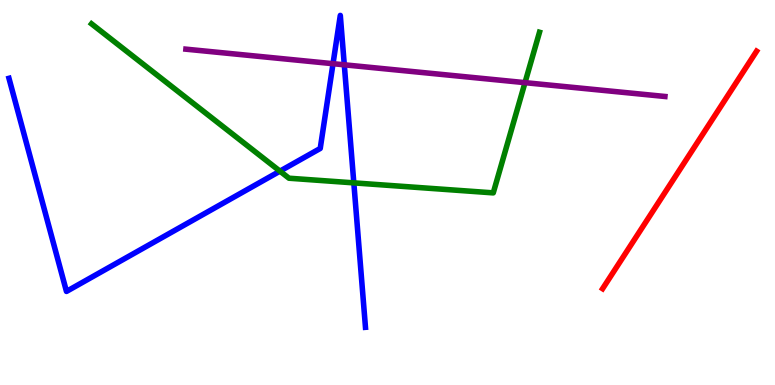[{'lines': ['blue', 'red'], 'intersections': []}, {'lines': ['green', 'red'], 'intersections': []}, {'lines': ['purple', 'red'], 'intersections': []}, {'lines': ['blue', 'green'], 'intersections': [{'x': 3.61, 'y': 5.55}, {'x': 4.57, 'y': 5.25}]}, {'lines': ['blue', 'purple'], 'intersections': [{'x': 4.3, 'y': 8.35}, {'x': 4.44, 'y': 8.32}]}, {'lines': ['green', 'purple'], 'intersections': [{'x': 6.77, 'y': 7.85}]}]